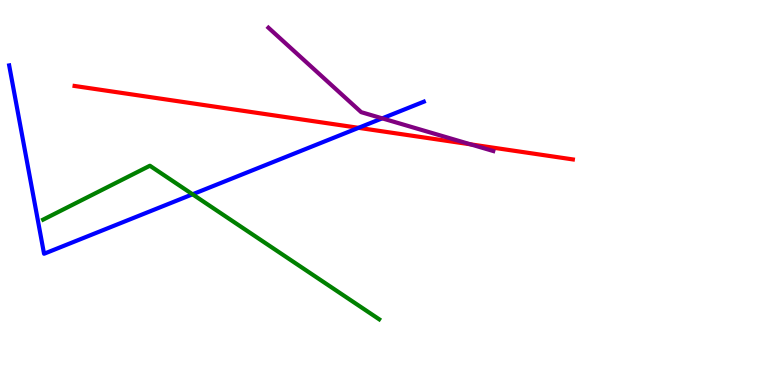[{'lines': ['blue', 'red'], 'intersections': [{'x': 4.63, 'y': 6.68}]}, {'lines': ['green', 'red'], 'intersections': []}, {'lines': ['purple', 'red'], 'intersections': [{'x': 6.07, 'y': 6.25}]}, {'lines': ['blue', 'green'], 'intersections': [{'x': 2.48, 'y': 4.95}]}, {'lines': ['blue', 'purple'], 'intersections': [{'x': 4.93, 'y': 6.93}]}, {'lines': ['green', 'purple'], 'intersections': []}]